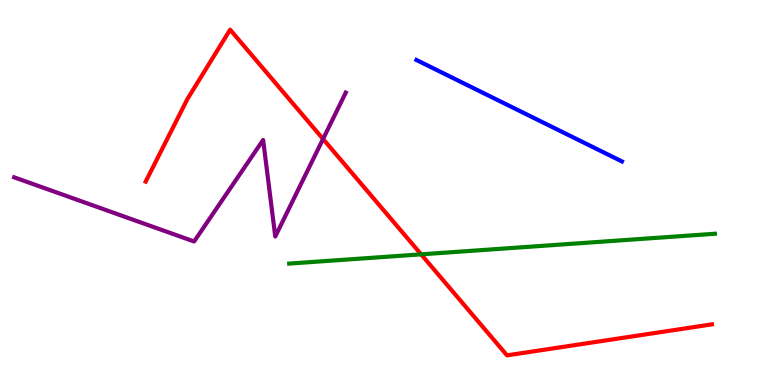[{'lines': ['blue', 'red'], 'intersections': []}, {'lines': ['green', 'red'], 'intersections': [{'x': 5.43, 'y': 3.39}]}, {'lines': ['purple', 'red'], 'intersections': [{'x': 4.17, 'y': 6.39}]}, {'lines': ['blue', 'green'], 'intersections': []}, {'lines': ['blue', 'purple'], 'intersections': []}, {'lines': ['green', 'purple'], 'intersections': []}]